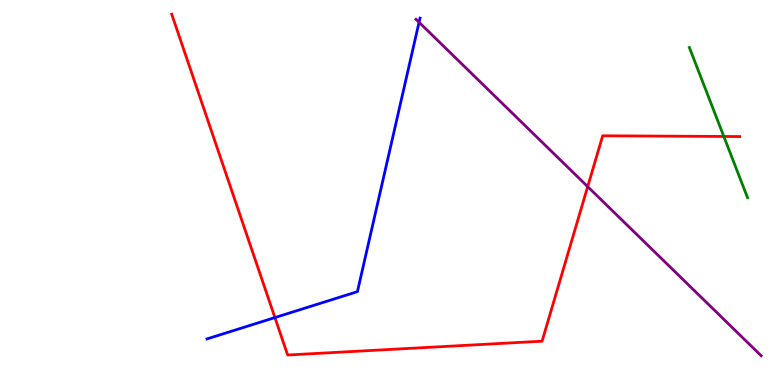[{'lines': ['blue', 'red'], 'intersections': [{'x': 3.55, 'y': 1.75}]}, {'lines': ['green', 'red'], 'intersections': [{'x': 9.34, 'y': 6.46}]}, {'lines': ['purple', 'red'], 'intersections': [{'x': 7.58, 'y': 5.15}]}, {'lines': ['blue', 'green'], 'intersections': []}, {'lines': ['blue', 'purple'], 'intersections': [{'x': 5.41, 'y': 9.42}]}, {'lines': ['green', 'purple'], 'intersections': []}]